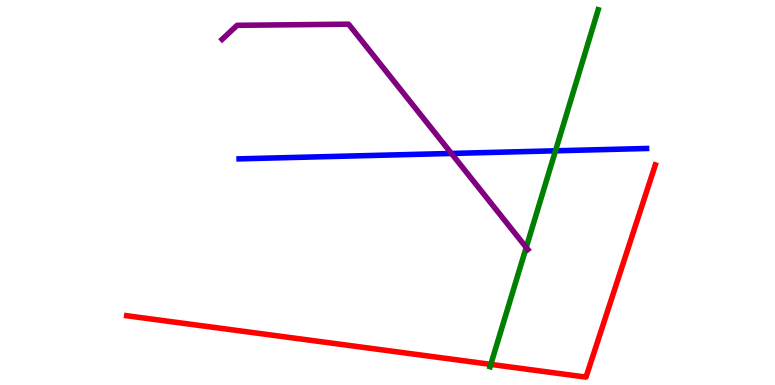[{'lines': ['blue', 'red'], 'intersections': []}, {'lines': ['green', 'red'], 'intersections': [{'x': 6.33, 'y': 0.535}]}, {'lines': ['purple', 'red'], 'intersections': []}, {'lines': ['blue', 'green'], 'intersections': [{'x': 7.17, 'y': 6.08}]}, {'lines': ['blue', 'purple'], 'intersections': [{'x': 5.83, 'y': 6.01}]}, {'lines': ['green', 'purple'], 'intersections': [{'x': 6.79, 'y': 3.57}]}]